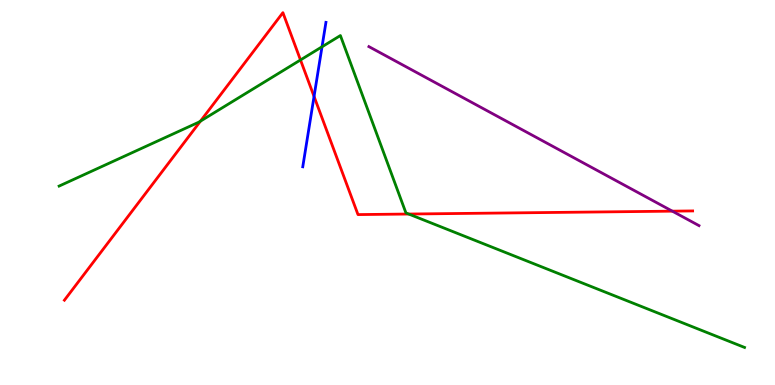[{'lines': ['blue', 'red'], 'intersections': [{'x': 4.05, 'y': 7.5}]}, {'lines': ['green', 'red'], 'intersections': [{'x': 2.59, 'y': 6.85}, {'x': 3.88, 'y': 8.44}, {'x': 5.27, 'y': 4.44}]}, {'lines': ['purple', 'red'], 'intersections': [{'x': 8.68, 'y': 4.52}]}, {'lines': ['blue', 'green'], 'intersections': [{'x': 4.16, 'y': 8.78}]}, {'lines': ['blue', 'purple'], 'intersections': []}, {'lines': ['green', 'purple'], 'intersections': []}]